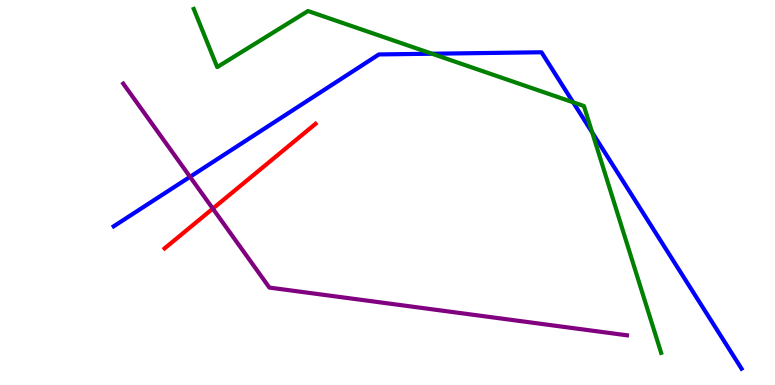[{'lines': ['blue', 'red'], 'intersections': []}, {'lines': ['green', 'red'], 'intersections': []}, {'lines': ['purple', 'red'], 'intersections': [{'x': 2.75, 'y': 4.58}]}, {'lines': ['blue', 'green'], 'intersections': [{'x': 5.57, 'y': 8.6}, {'x': 7.4, 'y': 7.34}, {'x': 7.64, 'y': 6.56}]}, {'lines': ['blue', 'purple'], 'intersections': [{'x': 2.45, 'y': 5.41}]}, {'lines': ['green', 'purple'], 'intersections': []}]